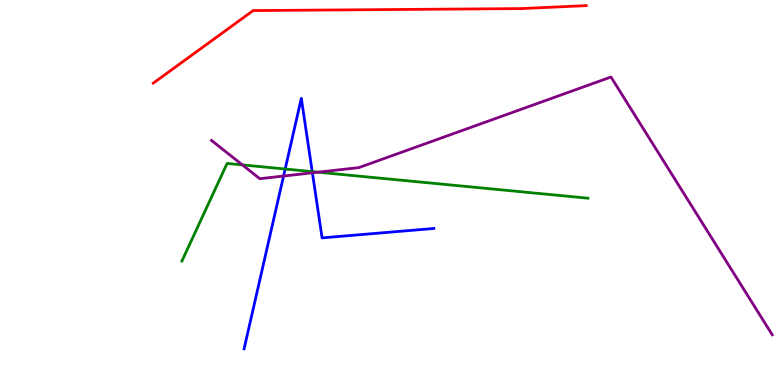[{'lines': ['blue', 'red'], 'intersections': []}, {'lines': ['green', 'red'], 'intersections': []}, {'lines': ['purple', 'red'], 'intersections': []}, {'lines': ['blue', 'green'], 'intersections': [{'x': 3.68, 'y': 5.61}, {'x': 4.03, 'y': 5.54}]}, {'lines': ['blue', 'purple'], 'intersections': [{'x': 3.66, 'y': 5.43}, {'x': 4.03, 'y': 5.51}]}, {'lines': ['green', 'purple'], 'intersections': [{'x': 3.13, 'y': 5.72}, {'x': 4.1, 'y': 5.53}]}]